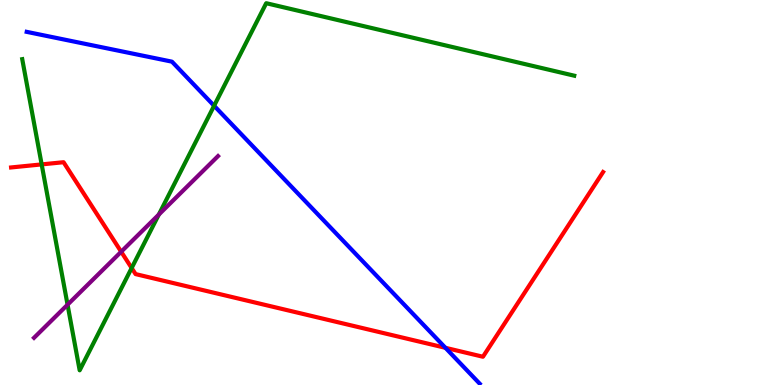[{'lines': ['blue', 'red'], 'intersections': [{'x': 5.75, 'y': 0.966}]}, {'lines': ['green', 'red'], 'intersections': [{'x': 0.538, 'y': 5.73}, {'x': 1.7, 'y': 3.04}]}, {'lines': ['purple', 'red'], 'intersections': [{'x': 1.56, 'y': 3.46}]}, {'lines': ['blue', 'green'], 'intersections': [{'x': 2.76, 'y': 7.25}]}, {'lines': ['blue', 'purple'], 'intersections': []}, {'lines': ['green', 'purple'], 'intersections': [{'x': 0.872, 'y': 2.09}, {'x': 2.05, 'y': 4.43}]}]